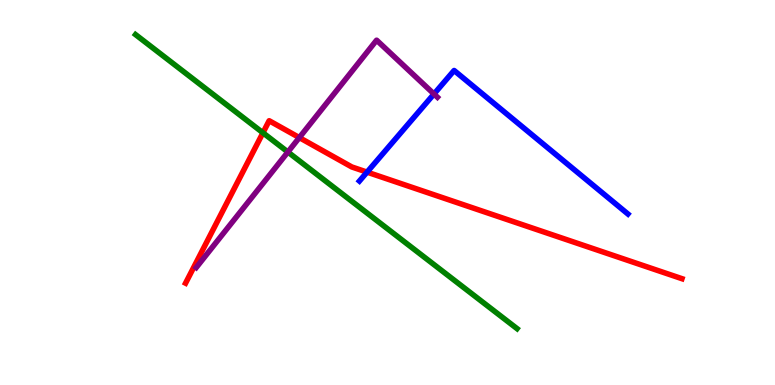[{'lines': ['blue', 'red'], 'intersections': [{'x': 4.74, 'y': 5.53}]}, {'lines': ['green', 'red'], 'intersections': [{'x': 3.39, 'y': 6.55}]}, {'lines': ['purple', 'red'], 'intersections': [{'x': 3.86, 'y': 6.43}]}, {'lines': ['blue', 'green'], 'intersections': []}, {'lines': ['blue', 'purple'], 'intersections': [{'x': 5.6, 'y': 7.56}]}, {'lines': ['green', 'purple'], 'intersections': [{'x': 3.71, 'y': 6.05}]}]